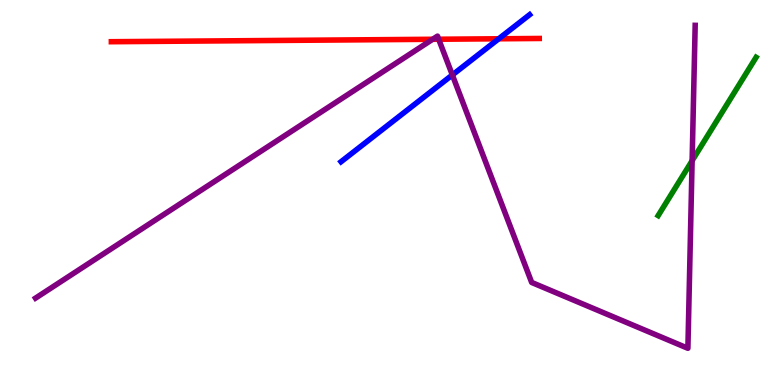[{'lines': ['blue', 'red'], 'intersections': [{'x': 6.44, 'y': 8.99}]}, {'lines': ['green', 'red'], 'intersections': []}, {'lines': ['purple', 'red'], 'intersections': [{'x': 5.58, 'y': 8.98}, {'x': 5.66, 'y': 8.98}]}, {'lines': ['blue', 'green'], 'intersections': []}, {'lines': ['blue', 'purple'], 'intersections': [{'x': 5.84, 'y': 8.05}]}, {'lines': ['green', 'purple'], 'intersections': [{'x': 8.93, 'y': 5.83}]}]